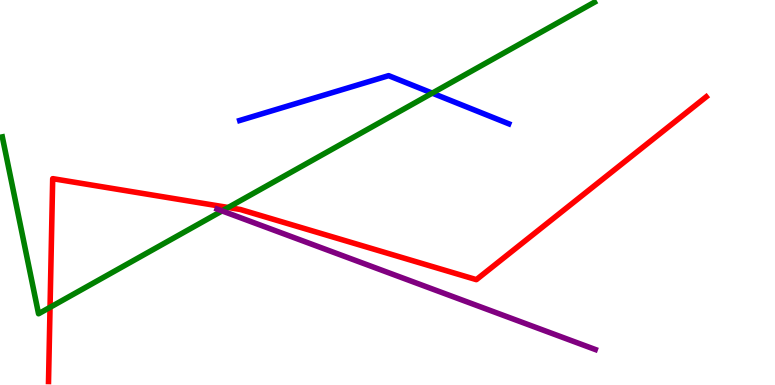[{'lines': ['blue', 'red'], 'intersections': []}, {'lines': ['green', 'red'], 'intersections': [{'x': 0.646, 'y': 2.02}, {'x': 2.94, 'y': 4.61}]}, {'lines': ['purple', 'red'], 'intersections': []}, {'lines': ['blue', 'green'], 'intersections': [{'x': 5.58, 'y': 7.58}]}, {'lines': ['blue', 'purple'], 'intersections': []}, {'lines': ['green', 'purple'], 'intersections': [{'x': 2.87, 'y': 4.52}]}]